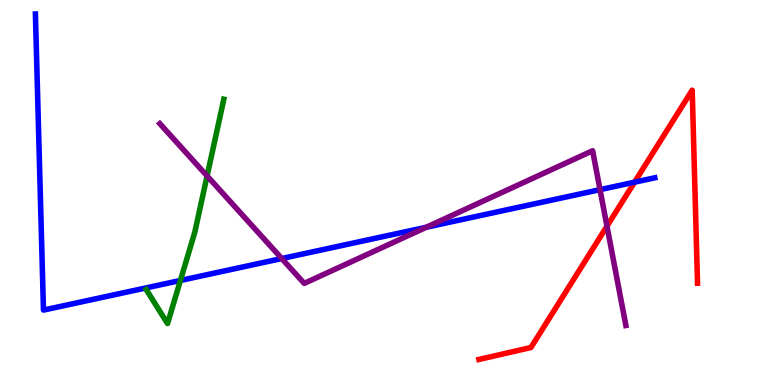[{'lines': ['blue', 'red'], 'intersections': [{'x': 8.19, 'y': 5.27}]}, {'lines': ['green', 'red'], 'intersections': []}, {'lines': ['purple', 'red'], 'intersections': [{'x': 7.83, 'y': 4.13}]}, {'lines': ['blue', 'green'], 'intersections': [{'x': 2.33, 'y': 2.72}]}, {'lines': ['blue', 'purple'], 'intersections': [{'x': 3.64, 'y': 3.28}, {'x': 5.5, 'y': 4.1}, {'x': 7.74, 'y': 5.07}]}, {'lines': ['green', 'purple'], 'intersections': [{'x': 2.67, 'y': 5.43}]}]